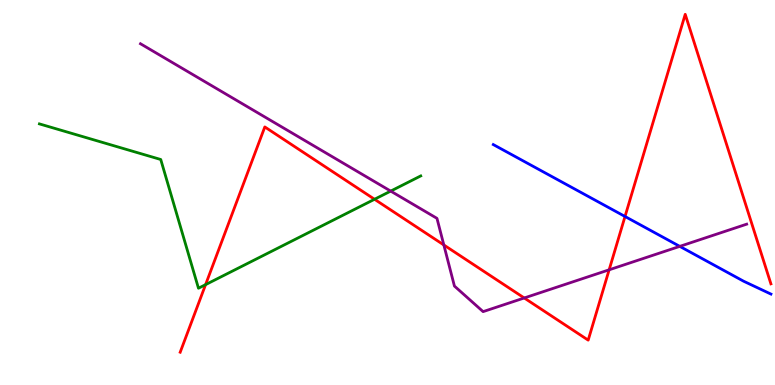[{'lines': ['blue', 'red'], 'intersections': [{'x': 8.06, 'y': 4.38}]}, {'lines': ['green', 'red'], 'intersections': [{'x': 2.65, 'y': 2.61}, {'x': 4.83, 'y': 4.82}]}, {'lines': ['purple', 'red'], 'intersections': [{'x': 5.73, 'y': 3.64}, {'x': 6.76, 'y': 2.26}, {'x': 7.86, 'y': 2.99}]}, {'lines': ['blue', 'green'], 'intersections': []}, {'lines': ['blue', 'purple'], 'intersections': [{'x': 8.77, 'y': 3.6}]}, {'lines': ['green', 'purple'], 'intersections': [{'x': 5.04, 'y': 5.04}]}]